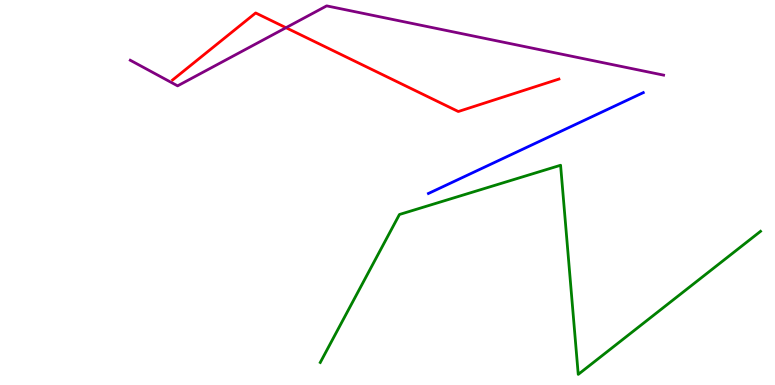[{'lines': ['blue', 'red'], 'intersections': []}, {'lines': ['green', 'red'], 'intersections': []}, {'lines': ['purple', 'red'], 'intersections': [{'x': 3.69, 'y': 9.28}]}, {'lines': ['blue', 'green'], 'intersections': []}, {'lines': ['blue', 'purple'], 'intersections': []}, {'lines': ['green', 'purple'], 'intersections': []}]